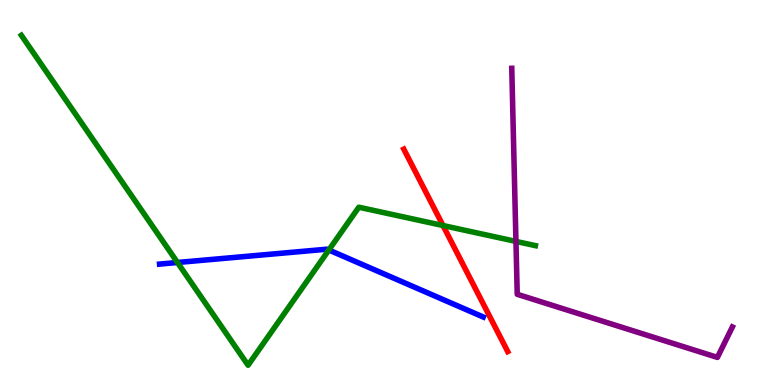[{'lines': ['blue', 'red'], 'intersections': []}, {'lines': ['green', 'red'], 'intersections': [{'x': 5.72, 'y': 4.14}]}, {'lines': ['purple', 'red'], 'intersections': []}, {'lines': ['blue', 'green'], 'intersections': [{'x': 2.29, 'y': 3.18}, {'x': 4.24, 'y': 3.51}]}, {'lines': ['blue', 'purple'], 'intersections': []}, {'lines': ['green', 'purple'], 'intersections': [{'x': 6.66, 'y': 3.73}]}]